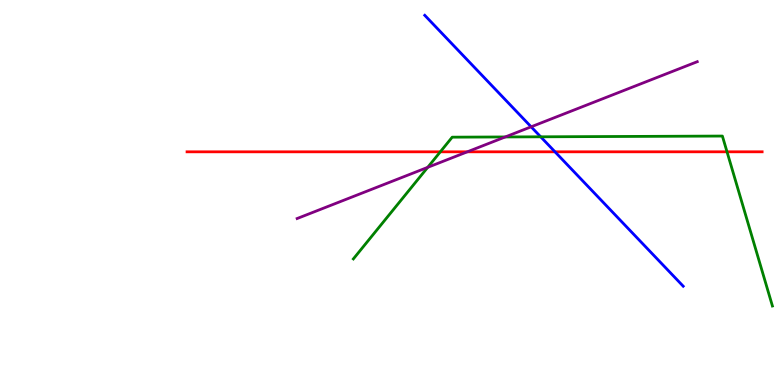[{'lines': ['blue', 'red'], 'intersections': [{'x': 7.16, 'y': 6.06}]}, {'lines': ['green', 'red'], 'intersections': [{'x': 5.68, 'y': 6.06}, {'x': 9.38, 'y': 6.06}]}, {'lines': ['purple', 'red'], 'intersections': [{'x': 6.03, 'y': 6.06}]}, {'lines': ['blue', 'green'], 'intersections': [{'x': 6.98, 'y': 6.45}]}, {'lines': ['blue', 'purple'], 'intersections': [{'x': 6.85, 'y': 6.71}]}, {'lines': ['green', 'purple'], 'intersections': [{'x': 5.52, 'y': 5.65}, {'x': 6.52, 'y': 6.44}]}]